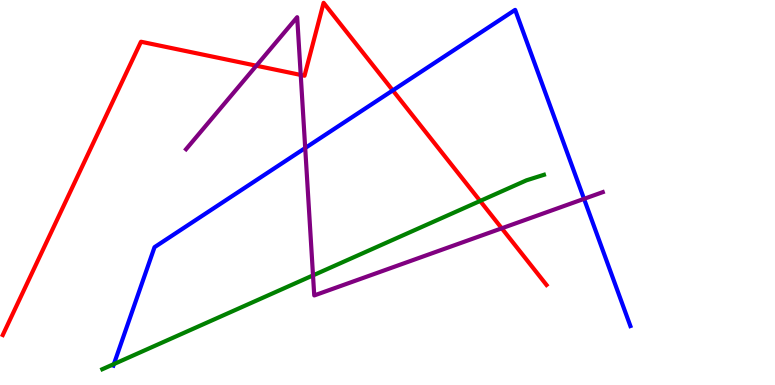[{'lines': ['blue', 'red'], 'intersections': [{'x': 5.07, 'y': 7.65}]}, {'lines': ['green', 'red'], 'intersections': [{'x': 6.2, 'y': 4.78}]}, {'lines': ['purple', 'red'], 'intersections': [{'x': 3.31, 'y': 8.29}, {'x': 3.88, 'y': 8.05}, {'x': 6.47, 'y': 4.07}]}, {'lines': ['blue', 'green'], 'intersections': [{'x': 1.47, 'y': 0.544}]}, {'lines': ['blue', 'purple'], 'intersections': [{'x': 3.94, 'y': 6.16}, {'x': 7.54, 'y': 4.84}]}, {'lines': ['green', 'purple'], 'intersections': [{'x': 4.04, 'y': 2.85}]}]